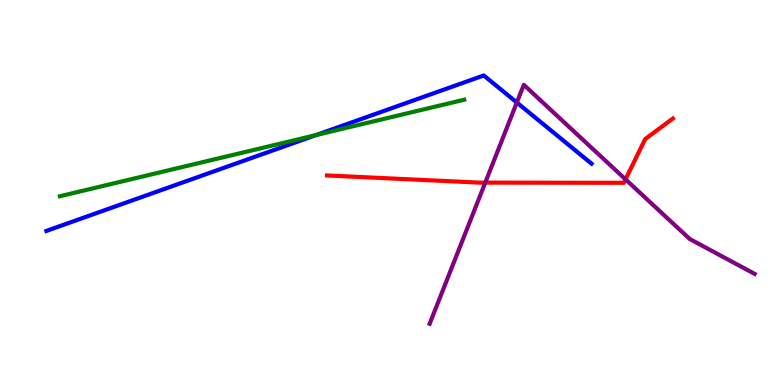[{'lines': ['blue', 'red'], 'intersections': []}, {'lines': ['green', 'red'], 'intersections': []}, {'lines': ['purple', 'red'], 'intersections': [{'x': 6.26, 'y': 5.26}, {'x': 8.07, 'y': 5.34}]}, {'lines': ['blue', 'green'], 'intersections': [{'x': 4.08, 'y': 6.49}]}, {'lines': ['blue', 'purple'], 'intersections': [{'x': 6.67, 'y': 7.34}]}, {'lines': ['green', 'purple'], 'intersections': []}]